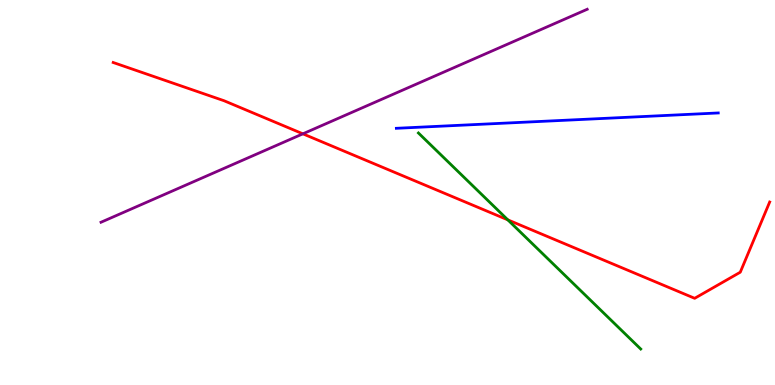[{'lines': ['blue', 'red'], 'intersections': []}, {'lines': ['green', 'red'], 'intersections': [{'x': 6.55, 'y': 4.29}]}, {'lines': ['purple', 'red'], 'intersections': [{'x': 3.91, 'y': 6.52}]}, {'lines': ['blue', 'green'], 'intersections': []}, {'lines': ['blue', 'purple'], 'intersections': []}, {'lines': ['green', 'purple'], 'intersections': []}]